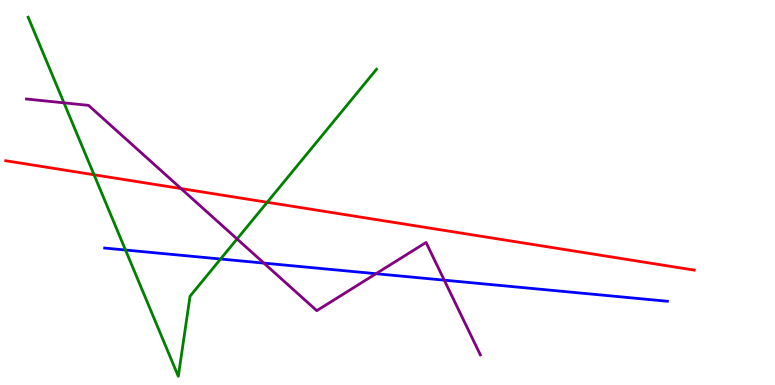[{'lines': ['blue', 'red'], 'intersections': []}, {'lines': ['green', 'red'], 'intersections': [{'x': 1.21, 'y': 5.46}, {'x': 3.45, 'y': 4.75}]}, {'lines': ['purple', 'red'], 'intersections': [{'x': 2.34, 'y': 5.1}]}, {'lines': ['blue', 'green'], 'intersections': [{'x': 1.62, 'y': 3.51}, {'x': 2.85, 'y': 3.27}]}, {'lines': ['blue', 'purple'], 'intersections': [{'x': 3.41, 'y': 3.17}, {'x': 4.85, 'y': 2.89}, {'x': 5.73, 'y': 2.72}]}, {'lines': ['green', 'purple'], 'intersections': [{'x': 0.825, 'y': 7.33}, {'x': 3.06, 'y': 3.79}]}]